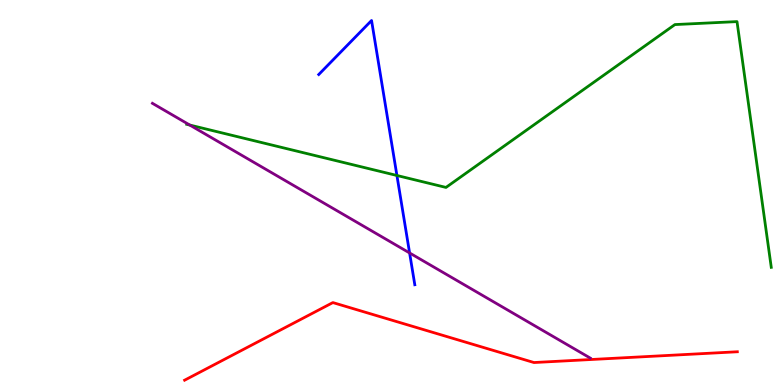[{'lines': ['blue', 'red'], 'intersections': []}, {'lines': ['green', 'red'], 'intersections': []}, {'lines': ['purple', 'red'], 'intersections': []}, {'lines': ['blue', 'green'], 'intersections': [{'x': 5.12, 'y': 5.44}]}, {'lines': ['blue', 'purple'], 'intersections': [{'x': 5.29, 'y': 3.43}]}, {'lines': ['green', 'purple'], 'intersections': [{'x': 2.45, 'y': 6.75}]}]